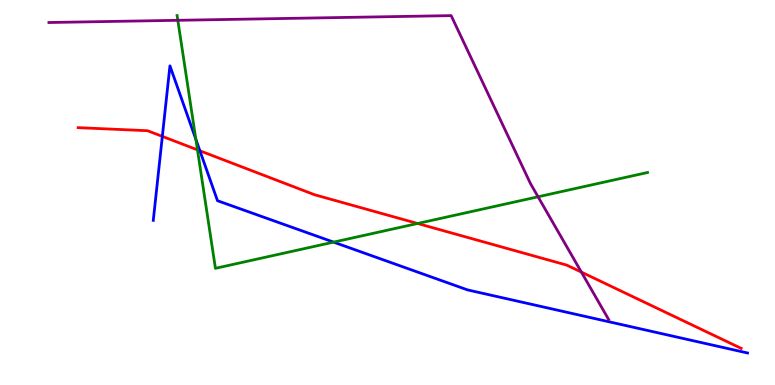[{'lines': ['blue', 'red'], 'intersections': [{'x': 2.09, 'y': 6.46}, {'x': 2.58, 'y': 6.08}]}, {'lines': ['green', 'red'], 'intersections': [{'x': 2.55, 'y': 6.11}, {'x': 5.39, 'y': 4.19}]}, {'lines': ['purple', 'red'], 'intersections': [{'x': 7.5, 'y': 2.93}]}, {'lines': ['blue', 'green'], 'intersections': [{'x': 2.53, 'y': 6.38}, {'x': 4.3, 'y': 3.71}]}, {'lines': ['blue', 'purple'], 'intersections': []}, {'lines': ['green', 'purple'], 'intersections': [{'x': 2.29, 'y': 9.47}, {'x': 6.94, 'y': 4.89}]}]